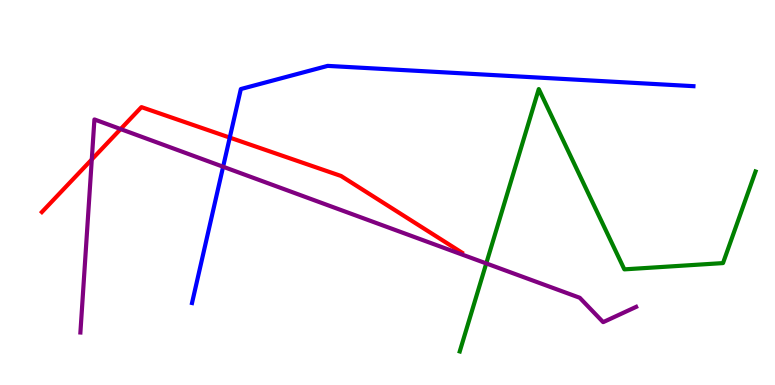[{'lines': ['blue', 'red'], 'intersections': [{'x': 2.96, 'y': 6.43}]}, {'lines': ['green', 'red'], 'intersections': []}, {'lines': ['purple', 'red'], 'intersections': [{'x': 1.18, 'y': 5.86}, {'x': 1.56, 'y': 6.65}]}, {'lines': ['blue', 'green'], 'intersections': []}, {'lines': ['blue', 'purple'], 'intersections': [{'x': 2.88, 'y': 5.67}]}, {'lines': ['green', 'purple'], 'intersections': [{'x': 6.27, 'y': 3.16}]}]